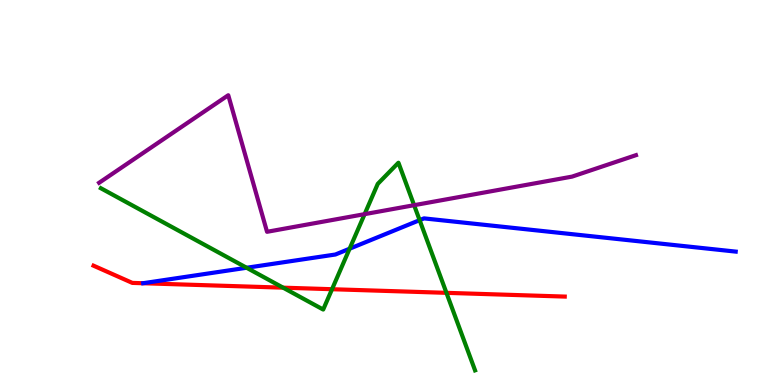[{'lines': ['blue', 'red'], 'intersections': []}, {'lines': ['green', 'red'], 'intersections': [{'x': 3.65, 'y': 2.53}, {'x': 4.28, 'y': 2.49}, {'x': 5.76, 'y': 2.39}]}, {'lines': ['purple', 'red'], 'intersections': []}, {'lines': ['blue', 'green'], 'intersections': [{'x': 3.18, 'y': 3.05}, {'x': 4.51, 'y': 3.54}, {'x': 5.41, 'y': 4.28}]}, {'lines': ['blue', 'purple'], 'intersections': []}, {'lines': ['green', 'purple'], 'intersections': [{'x': 4.7, 'y': 4.44}, {'x': 5.34, 'y': 4.67}]}]